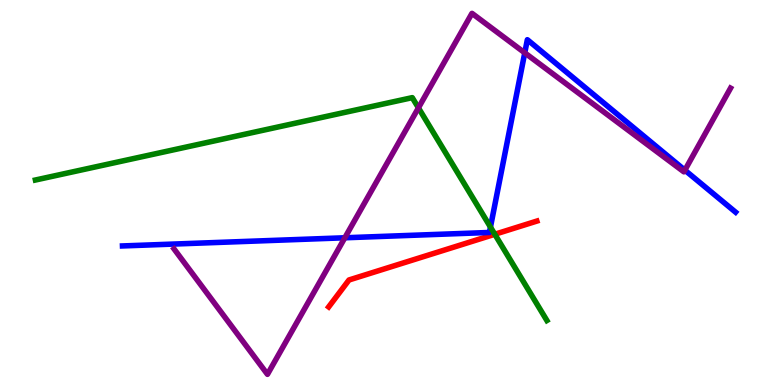[{'lines': ['blue', 'red'], 'intersections': []}, {'lines': ['green', 'red'], 'intersections': [{'x': 6.38, 'y': 3.92}]}, {'lines': ['purple', 'red'], 'intersections': []}, {'lines': ['blue', 'green'], 'intersections': [{'x': 6.33, 'y': 4.1}]}, {'lines': ['blue', 'purple'], 'intersections': [{'x': 4.45, 'y': 3.82}, {'x': 6.77, 'y': 8.63}, {'x': 8.84, 'y': 5.58}]}, {'lines': ['green', 'purple'], 'intersections': [{'x': 5.4, 'y': 7.2}]}]